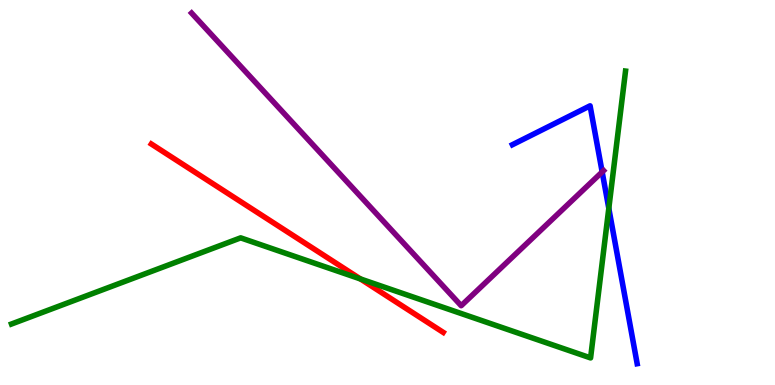[{'lines': ['blue', 'red'], 'intersections': []}, {'lines': ['green', 'red'], 'intersections': [{'x': 4.65, 'y': 2.75}]}, {'lines': ['purple', 'red'], 'intersections': []}, {'lines': ['blue', 'green'], 'intersections': [{'x': 7.86, 'y': 4.59}]}, {'lines': ['blue', 'purple'], 'intersections': [{'x': 7.77, 'y': 5.53}]}, {'lines': ['green', 'purple'], 'intersections': []}]